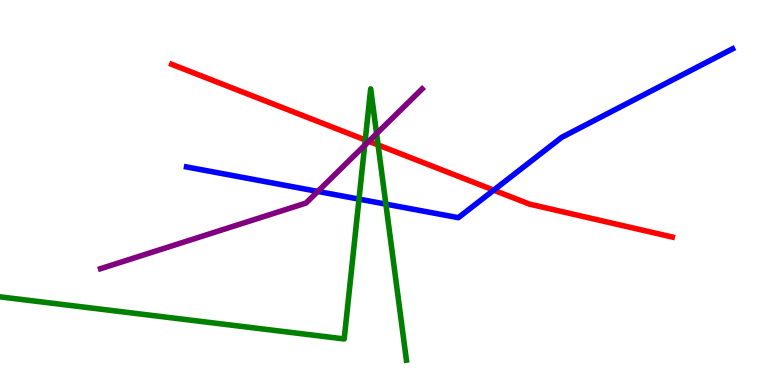[{'lines': ['blue', 'red'], 'intersections': [{'x': 6.37, 'y': 5.06}]}, {'lines': ['green', 'red'], 'intersections': [{'x': 4.71, 'y': 6.36}, {'x': 4.88, 'y': 6.23}]}, {'lines': ['purple', 'red'], 'intersections': [{'x': 4.76, 'y': 6.33}]}, {'lines': ['blue', 'green'], 'intersections': [{'x': 4.63, 'y': 4.83}, {'x': 4.98, 'y': 4.7}]}, {'lines': ['blue', 'purple'], 'intersections': [{'x': 4.1, 'y': 5.03}]}, {'lines': ['green', 'purple'], 'intersections': [{'x': 4.71, 'y': 6.23}, {'x': 4.86, 'y': 6.53}]}]